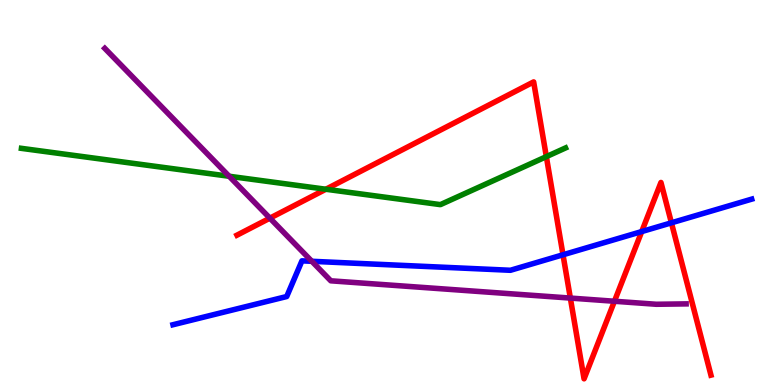[{'lines': ['blue', 'red'], 'intersections': [{'x': 7.26, 'y': 3.38}, {'x': 8.28, 'y': 3.99}, {'x': 8.66, 'y': 4.21}]}, {'lines': ['green', 'red'], 'intersections': [{'x': 4.2, 'y': 5.08}, {'x': 7.05, 'y': 5.93}]}, {'lines': ['purple', 'red'], 'intersections': [{'x': 3.48, 'y': 4.33}, {'x': 7.36, 'y': 2.26}, {'x': 7.93, 'y': 2.18}]}, {'lines': ['blue', 'green'], 'intersections': []}, {'lines': ['blue', 'purple'], 'intersections': [{'x': 4.02, 'y': 3.21}]}, {'lines': ['green', 'purple'], 'intersections': [{'x': 2.96, 'y': 5.42}]}]